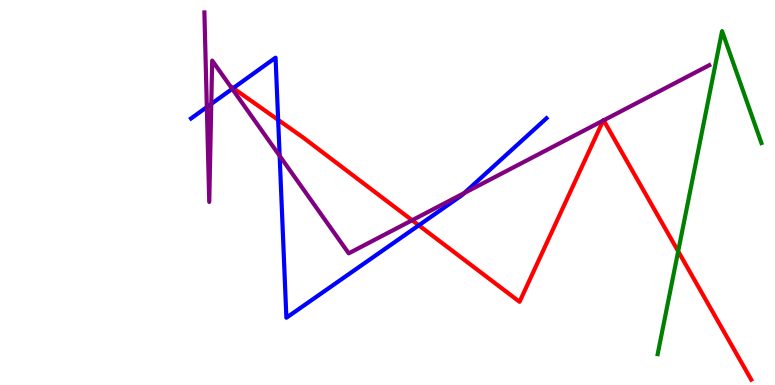[{'lines': ['blue', 'red'], 'intersections': [{'x': 3.01, 'y': 7.71}, {'x': 3.59, 'y': 6.89}, {'x': 5.4, 'y': 4.15}]}, {'lines': ['green', 'red'], 'intersections': [{'x': 8.75, 'y': 3.47}]}, {'lines': ['purple', 'red'], 'intersections': [{'x': 5.32, 'y': 4.28}, {'x': 7.78, 'y': 6.87}, {'x': 7.79, 'y': 6.87}]}, {'lines': ['blue', 'green'], 'intersections': []}, {'lines': ['blue', 'purple'], 'intersections': [{'x': 2.67, 'y': 7.22}, {'x': 2.73, 'y': 7.3}, {'x': 3.0, 'y': 7.69}, {'x': 3.61, 'y': 5.95}, {'x': 5.99, 'y': 4.99}]}, {'lines': ['green', 'purple'], 'intersections': []}]